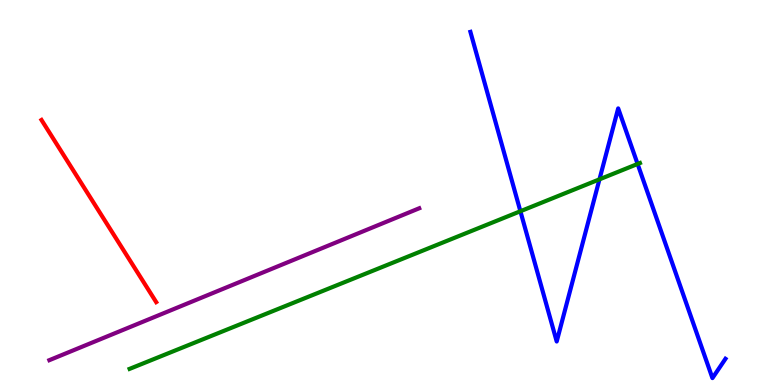[{'lines': ['blue', 'red'], 'intersections': []}, {'lines': ['green', 'red'], 'intersections': []}, {'lines': ['purple', 'red'], 'intersections': []}, {'lines': ['blue', 'green'], 'intersections': [{'x': 6.71, 'y': 4.51}, {'x': 7.74, 'y': 5.34}, {'x': 8.23, 'y': 5.74}]}, {'lines': ['blue', 'purple'], 'intersections': []}, {'lines': ['green', 'purple'], 'intersections': []}]